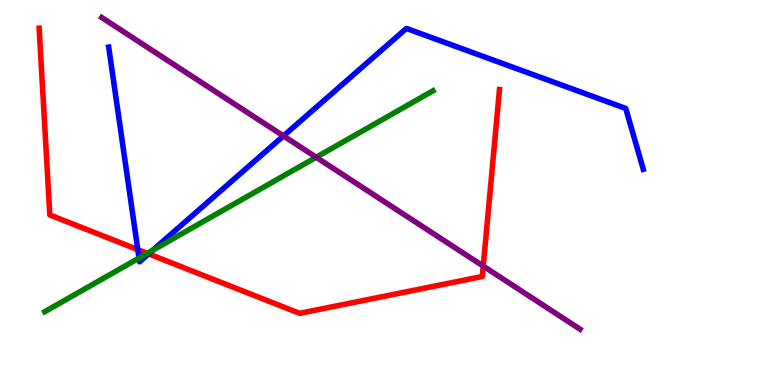[{'lines': ['blue', 'red'], 'intersections': [{'x': 1.78, 'y': 3.52}, {'x': 1.92, 'y': 3.41}]}, {'lines': ['green', 'red'], 'intersections': [{'x': 1.9, 'y': 3.42}]}, {'lines': ['purple', 'red'], 'intersections': [{'x': 6.24, 'y': 3.09}]}, {'lines': ['blue', 'green'], 'intersections': [{'x': 1.79, 'y': 3.3}, {'x': 1.97, 'y': 3.5}]}, {'lines': ['blue', 'purple'], 'intersections': [{'x': 3.66, 'y': 6.47}]}, {'lines': ['green', 'purple'], 'intersections': [{'x': 4.08, 'y': 5.92}]}]